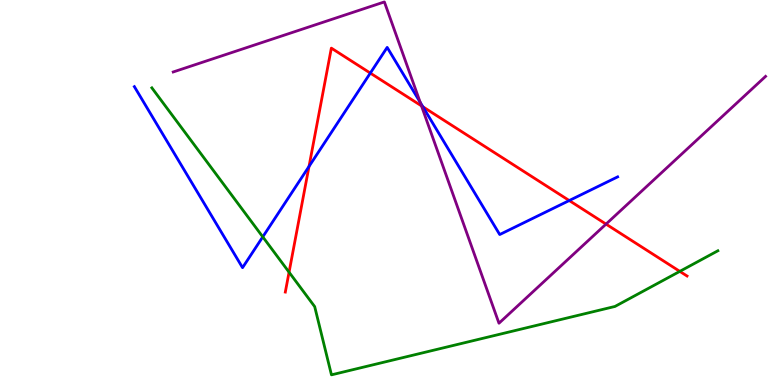[{'lines': ['blue', 'red'], 'intersections': [{'x': 3.99, 'y': 5.68}, {'x': 4.78, 'y': 8.1}, {'x': 5.46, 'y': 7.23}, {'x': 7.35, 'y': 4.79}]}, {'lines': ['green', 'red'], 'intersections': [{'x': 3.73, 'y': 2.93}, {'x': 8.77, 'y': 2.95}]}, {'lines': ['purple', 'red'], 'intersections': [{'x': 5.44, 'y': 7.25}, {'x': 7.82, 'y': 4.18}]}, {'lines': ['blue', 'green'], 'intersections': [{'x': 3.39, 'y': 3.85}]}, {'lines': ['blue', 'purple'], 'intersections': [{'x': 5.42, 'y': 7.34}]}, {'lines': ['green', 'purple'], 'intersections': []}]